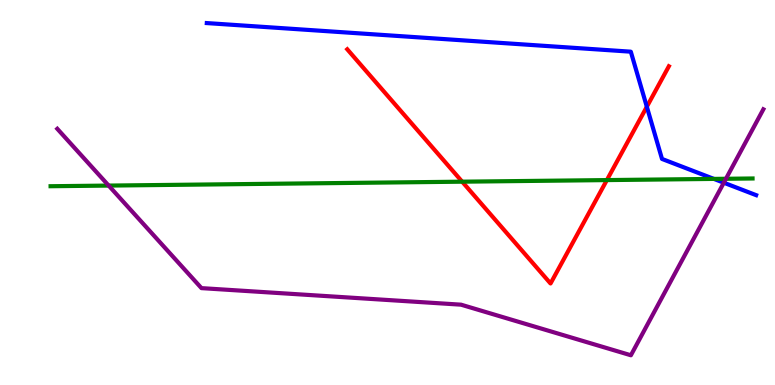[{'lines': ['blue', 'red'], 'intersections': [{'x': 8.35, 'y': 7.23}]}, {'lines': ['green', 'red'], 'intersections': [{'x': 5.96, 'y': 5.28}, {'x': 7.83, 'y': 5.32}]}, {'lines': ['purple', 'red'], 'intersections': []}, {'lines': ['blue', 'green'], 'intersections': [{'x': 9.21, 'y': 5.35}]}, {'lines': ['blue', 'purple'], 'intersections': [{'x': 9.34, 'y': 5.25}]}, {'lines': ['green', 'purple'], 'intersections': [{'x': 1.4, 'y': 5.18}, {'x': 9.37, 'y': 5.36}]}]